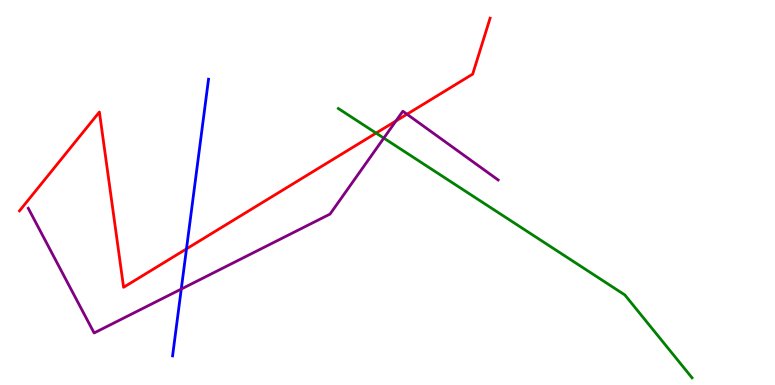[{'lines': ['blue', 'red'], 'intersections': [{'x': 2.41, 'y': 3.54}]}, {'lines': ['green', 'red'], 'intersections': [{'x': 4.85, 'y': 6.54}]}, {'lines': ['purple', 'red'], 'intersections': [{'x': 5.11, 'y': 6.86}, {'x': 5.25, 'y': 7.03}]}, {'lines': ['blue', 'green'], 'intersections': []}, {'lines': ['blue', 'purple'], 'intersections': [{'x': 2.34, 'y': 2.49}]}, {'lines': ['green', 'purple'], 'intersections': [{'x': 4.95, 'y': 6.41}]}]